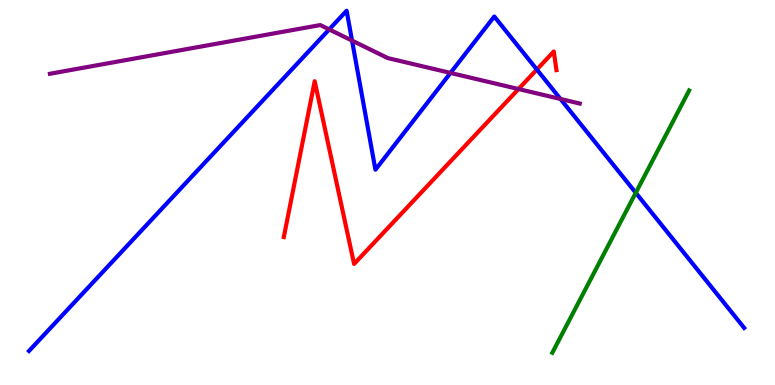[{'lines': ['blue', 'red'], 'intersections': [{'x': 6.93, 'y': 8.19}]}, {'lines': ['green', 'red'], 'intersections': []}, {'lines': ['purple', 'red'], 'intersections': [{'x': 6.69, 'y': 7.69}]}, {'lines': ['blue', 'green'], 'intersections': [{'x': 8.2, 'y': 4.99}]}, {'lines': ['blue', 'purple'], 'intersections': [{'x': 4.25, 'y': 9.24}, {'x': 4.54, 'y': 8.95}, {'x': 5.81, 'y': 8.11}, {'x': 7.23, 'y': 7.43}]}, {'lines': ['green', 'purple'], 'intersections': []}]